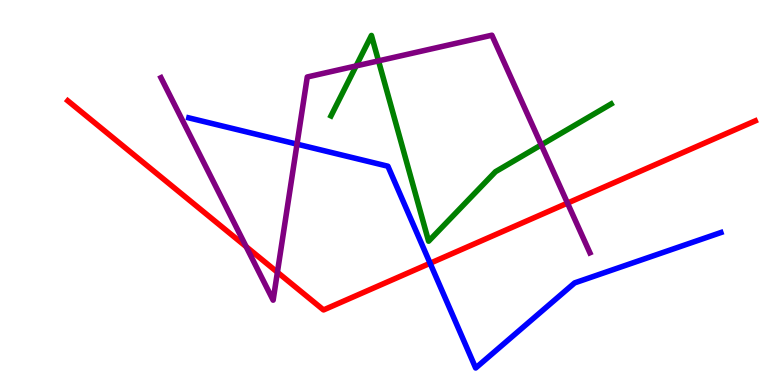[{'lines': ['blue', 'red'], 'intersections': [{'x': 5.55, 'y': 3.16}]}, {'lines': ['green', 'red'], 'intersections': []}, {'lines': ['purple', 'red'], 'intersections': [{'x': 3.18, 'y': 3.59}, {'x': 3.58, 'y': 2.93}, {'x': 7.32, 'y': 4.72}]}, {'lines': ['blue', 'green'], 'intersections': []}, {'lines': ['blue', 'purple'], 'intersections': [{'x': 3.83, 'y': 6.26}]}, {'lines': ['green', 'purple'], 'intersections': [{'x': 4.6, 'y': 8.29}, {'x': 4.88, 'y': 8.42}, {'x': 6.98, 'y': 6.24}]}]